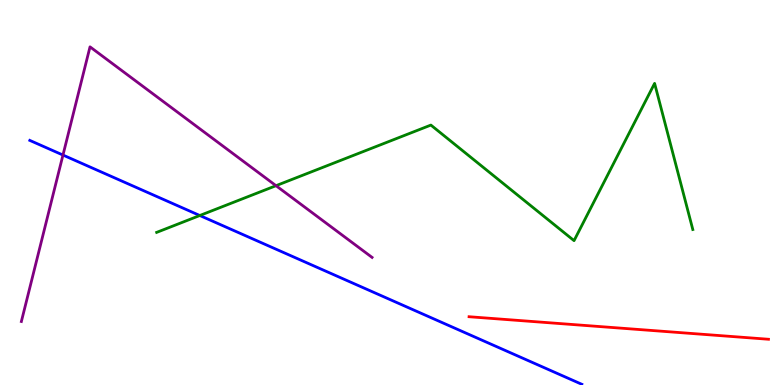[{'lines': ['blue', 'red'], 'intersections': []}, {'lines': ['green', 'red'], 'intersections': []}, {'lines': ['purple', 'red'], 'intersections': []}, {'lines': ['blue', 'green'], 'intersections': [{'x': 2.58, 'y': 4.4}]}, {'lines': ['blue', 'purple'], 'intersections': [{'x': 0.813, 'y': 5.97}]}, {'lines': ['green', 'purple'], 'intersections': [{'x': 3.56, 'y': 5.18}]}]